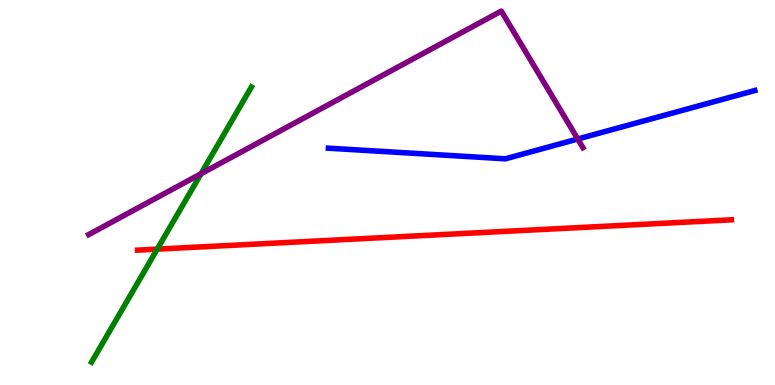[{'lines': ['blue', 'red'], 'intersections': []}, {'lines': ['green', 'red'], 'intersections': [{'x': 2.03, 'y': 3.53}]}, {'lines': ['purple', 'red'], 'intersections': []}, {'lines': ['blue', 'green'], 'intersections': []}, {'lines': ['blue', 'purple'], 'intersections': [{'x': 7.46, 'y': 6.39}]}, {'lines': ['green', 'purple'], 'intersections': [{'x': 2.59, 'y': 5.49}]}]